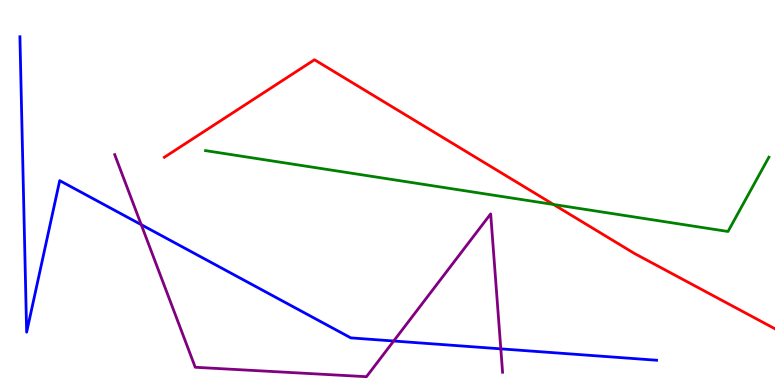[{'lines': ['blue', 'red'], 'intersections': []}, {'lines': ['green', 'red'], 'intersections': [{'x': 7.14, 'y': 4.69}]}, {'lines': ['purple', 'red'], 'intersections': []}, {'lines': ['blue', 'green'], 'intersections': []}, {'lines': ['blue', 'purple'], 'intersections': [{'x': 1.82, 'y': 4.16}, {'x': 5.08, 'y': 1.14}, {'x': 6.46, 'y': 0.939}]}, {'lines': ['green', 'purple'], 'intersections': []}]